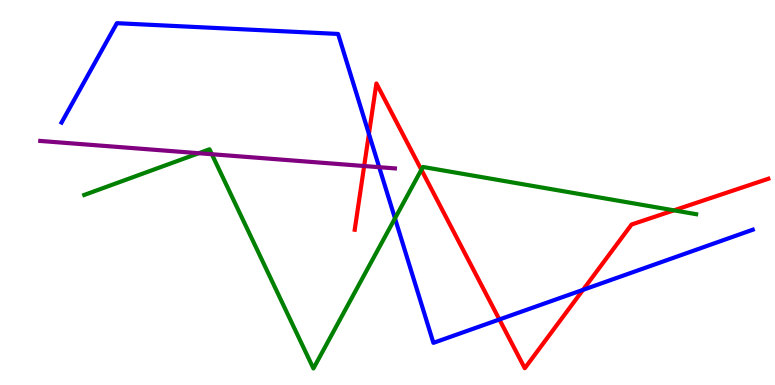[{'lines': ['blue', 'red'], 'intersections': [{'x': 4.76, 'y': 6.52}, {'x': 6.44, 'y': 1.7}, {'x': 7.52, 'y': 2.47}]}, {'lines': ['green', 'red'], 'intersections': [{'x': 5.44, 'y': 5.59}, {'x': 8.7, 'y': 4.54}]}, {'lines': ['purple', 'red'], 'intersections': [{'x': 4.7, 'y': 5.69}]}, {'lines': ['blue', 'green'], 'intersections': [{'x': 5.1, 'y': 4.33}]}, {'lines': ['blue', 'purple'], 'intersections': [{'x': 4.89, 'y': 5.66}]}, {'lines': ['green', 'purple'], 'intersections': [{'x': 2.56, 'y': 6.02}, {'x': 2.73, 'y': 5.99}]}]